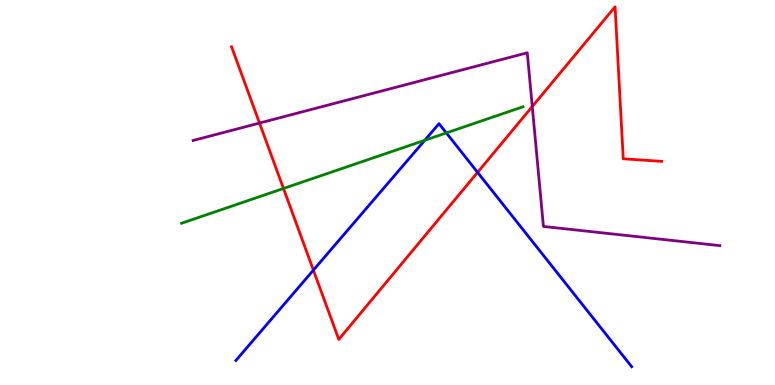[{'lines': ['blue', 'red'], 'intersections': [{'x': 4.04, 'y': 2.98}, {'x': 6.16, 'y': 5.52}]}, {'lines': ['green', 'red'], 'intersections': [{'x': 3.66, 'y': 5.1}]}, {'lines': ['purple', 'red'], 'intersections': [{'x': 3.35, 'y': 6.8}, {'x': 6.87, 'y': 7.23}]}, {'lines': ['blue', 'green'], 'intersections': [{'x': 5.48, 'y': 6.36}, {'x': 5.76, 'y': 6.55}]}, {'lines': ['blue', 'purple'], 'intersections': []}, {'lines': ['green', 'purple'], 'intersections': []}]